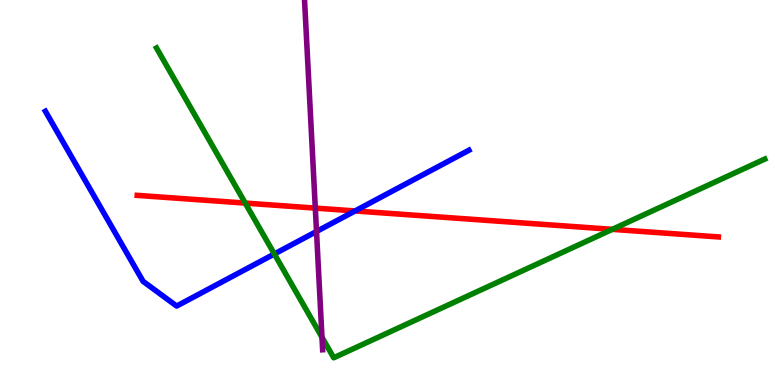[{'lines': ['blue', 'red'], 'intersections': [{'x': 4.58, 'y': 4.52}]}, {'lines': ['green', 'red'], 'intersections': [{'x': 3.16, 'y': 4.72}, {'x': 7.9, 'y': 4.04}]}, {'lines': ['purple', 'red'], 'intersections': [{'x': 4.07, 'y': 4.59}]}, {'lines': ['blue', 'green'], 'intersections': [{'x': 3.54, 'y': 3.4}]}, {'lines': ['blue', 'purple'], 'intersections': [{'x': 4.08, 'y': 3.99}]}, {'lines': ['green', 'purple'], 'intersections': [{'x': 4.15, 'y': 1.24}]}]